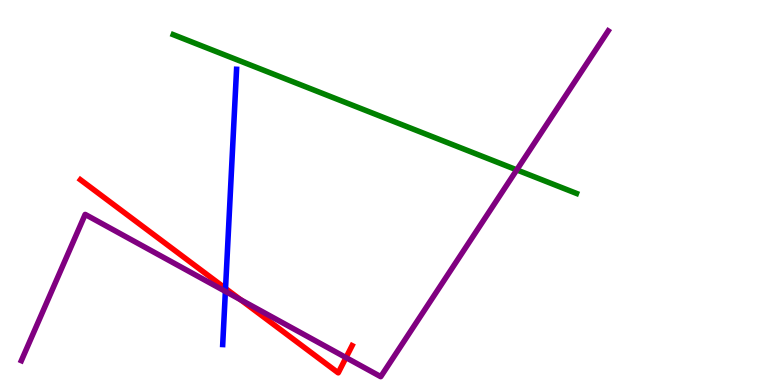[{'lines': ['blue', 'red'], 'intersections': [{'x': 2.91, 'y': 2.51}]}, {'lines': ['green', 'red'], 'intersections': []}, {'lines': ['purple', 'red'], 'intersections': [{'x': 3.1, 'y': 2.21}, {'x': 4.46, 'y': 0.712}]}, {'lines': ['blue', 'green'], 'intersections': []}, {'lines': ['blue', 'purple'], 'intersections': [{'x': 2.91, 'y': 2.43}]}, {'lines': ['green', 'purple'], 'intersections': [{'x': 6.67, 'y': 5.59}]}]